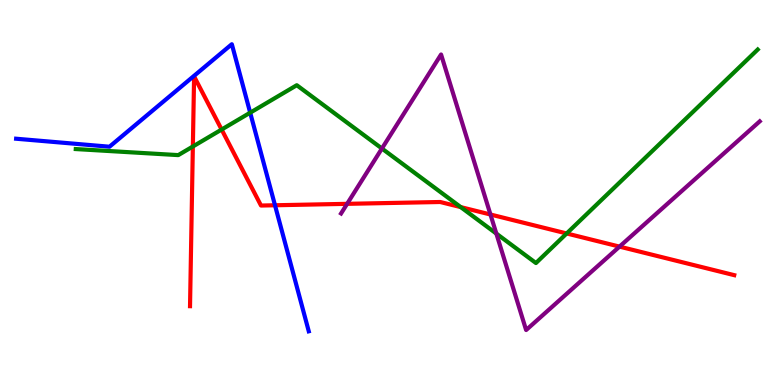[{'lines': ['blue', 'red'], 'intersections': [{'x': 3.55, 'y': 4.67}]}, {'lines': ['green', 'red'], 'intersections': [{'x': 2.49, 'y': 6.19}, {'x': 2.86, 'y': 6.64}, {'x': 5.94, 'y': 4.62}, {'x': 7.31, 'y': 3.94}]}, {'lines': ['purple', 'red'], 'intersections': [{'x': 4.48, 'y': 4.71}, {'x': 6.33, 'y': 4.43}, {'x': 7.99, 'y': 3.59}]}, {'lines': ['blue', 'green'], 'intersections': [{'x': 3.23, 'y': 7.07}]}, {'lines': ['blue', 'purple'], 'intersections': []}, {'lines': ['green', 'purple'], 'intersections': [{'x': 4.93, 'y': 6.14}, {'x': 6.4, 'y': 3.93}]}]